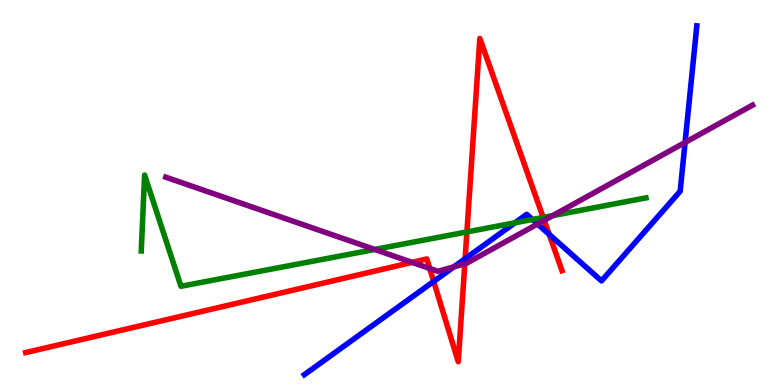[{'lines': ['blue', 'red'], 'intersections': [{'x': 5.6, 'y': 2.69}, {'x': 6.0, 'y': 3.28}, {'x': 7.09, 'y': 3.91}]}, {'lines': ['green', 'red'], 'intersections': [{'x': 6.02, 'y': 3.98}, {'x': 7.01, 'y': 4.35}]}, {'lines': ['purple', 'red'], 'intersections': [{'x': 5.32, 'y': 3.19}, {'x': 5.54, 'y': 3.03}, {'x': 6.0, 'y': 3.15}, {'x': 7.02, 'y': 4.28}]}, {'lines': ['blue', 'green'], 'intersections': [{'x': 6.64, 'y': 4.21}, {'x': 6.87, 'y': 4.3}]}, {'lines': ['blue', 'purple'], 'intersections': [{'x': 5.86, 'y': 3.07}, {'x': 6.94, 'y': 4.18}, {'x': 8.84, 'y': 6.3}]}, {'lines': ['green', 'purple'], 'intersections': [{'x': 4.84, 'y': 3.52}, {'x': 7.13, 'y': 4.4}]}]